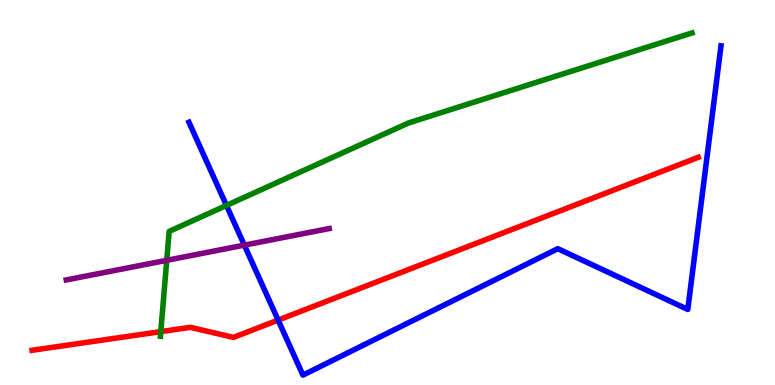[{'lines': ['blue', 'red'], 'intersections': [{'x': 3.59, 'y': 1.69}]}, {'lines': ['green', 'red'], 'intersections': [{'x': 2.07, 'y': 1.39}]}, {'lines': ['purple', 'red'], 'intersections': []}, {'lines': ['blue', 'green'], 'intersections': [{'x': 2.92, 'y': 4.66}]}, {'lines': ['blue', 'purple'], 'intersections': [{'x': 3.15, 'y': 3.63}]}, {'lines': ['green', 'purple'], 'intersections': [{'x': 2.15, 'y': 3.24}]}]